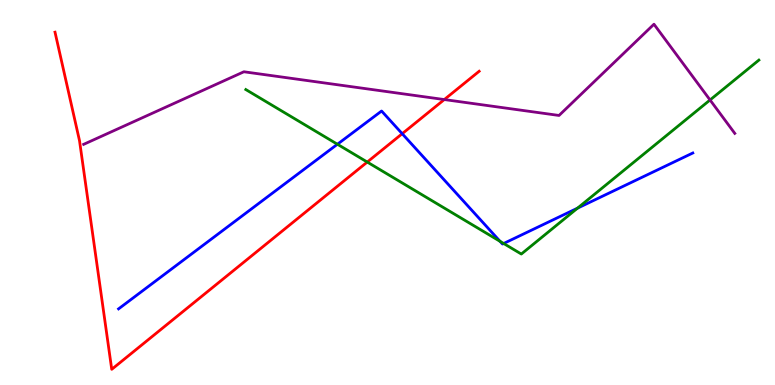[{'lines': ['blue', 'red'], 'intersections': [{'x': 5.19, 'y': 6.53}]}, {'lines': ['green', 'red'], 'intersections': [{'x': 4.74, 'y': 5.79}]}, {'lines': ['purple', 'red'], 'intersections': [{'x': 5.73, 'y': 7.41}]}, {'lines': ['blue', 'green'], 'intersections': [{'x': 4.35, 'y': 6.25}, {'x': 6.45, 'y': 3.73}, {'x': 6.5, 'y': 3.68}, {'x': 7.45, 'y': 4.59}]}, {'lines': ['blue', 'purple'], 'intersections': []}, {'lines': ['green', 'purple'], 'intersections': [{'x': 9.16, 'y': 7.4}]}]